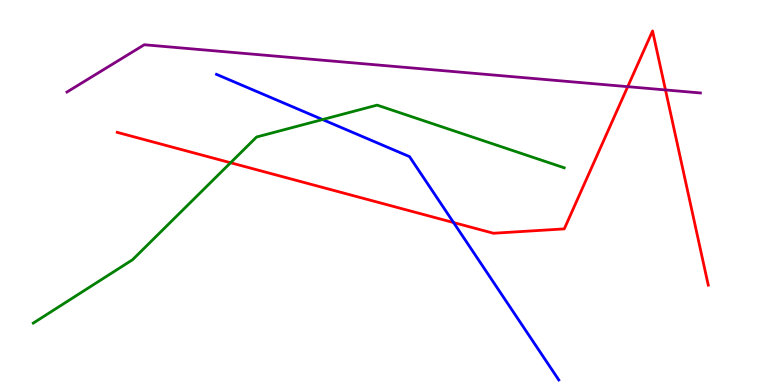[{'lines': ['blue', 'red'], 'intersections': [{'x': 5.85, 'y': 4.22}]}, {'lines': ['green', 'red'], 'intersections': [{'x': 2.98, 'y': 5.77}]}, {'lines': ['purple', 'red'], 'intersections': [{'x': 8.1, 'y': 7.75}, {'x': 8.59, 'y': 7.66}]}, {'lines': ['blue', 'green'], 'intersections': [{'x': 4.16, 'y': 6.89}]}, {'lines': ['blue', 'purple'], 'intersections': []}, {'lines': ['green', 'purple'], 'intersections': []}]